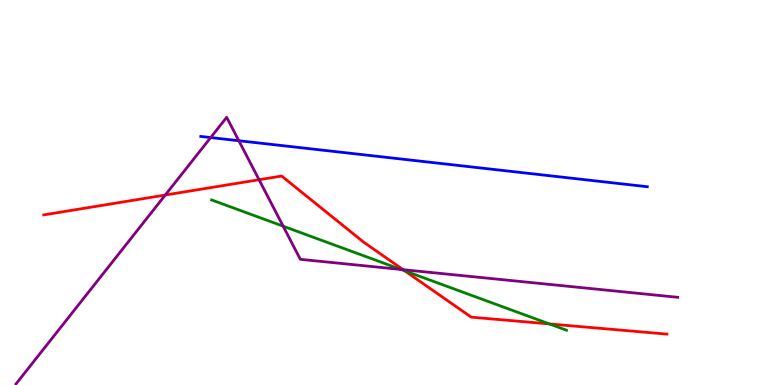[{'lines': ['blue', 'red'], 'intersections': []}, {'lines': ['green', 'red'], 'intersections': [{'x': 5.22, 'y': 2.96}, {'x': 7.09, 'y': 1.59}]}, {'lines': ['purple', 'red'], 'intersections': [{'x': 2.13, 'y': 4.93}, {'x': 3.34, 'y': 5.33}, {'x': 5.2, 'y': 3.0}]}, {'lines': ['blue', 'green'], 'intersections': []}, {'lines': ['blue', 'purple'], 'intersections': [{'x': 2.72, 'y': 6.43}, {'x': 3.08, 'y': 6.34}]}, {'lines': ['green', 'purple'], 'intersections': [{'x': 3.65, 'y': 4.12}, {'x': 5.17, 'y': 3.0}]}]